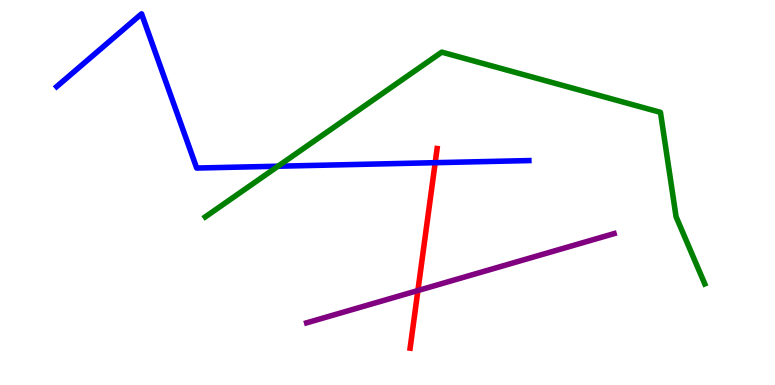[{'lines': ['blue', 'red'], 'intersections': [{'x': 5.62, 'y': 5.77}]}, {'lines': ['green', 'red'], 'intersections': []}, {'lines': ['purple', 'red'], 'intersections': [{'x': 5.39, 'y': 2.45}]}, {'lines': ['blue', 'green'], 'intersections': [{'x': 3.59, 'y': 5.68}]}, {'lines': ['blue', 'purple'], 'intersections': []}, {'lines': ['green', 'purple'], 'intersections': []}]